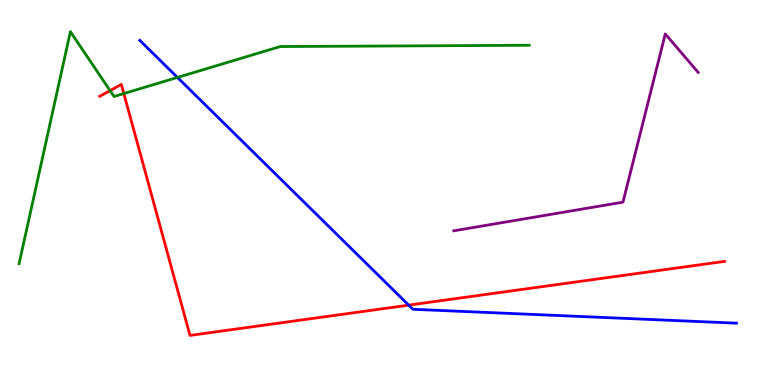[{'lines': ['blue', 'red'], 'intersections': [{'x': 5.27, 'y': 2.07}]}, {'lines': ['green', 'red'], 'intersections': [{'x': 1.42, 'y': 7.65}, {'x': 1.6, 'y': 7.57}]}, {'lines': ['purple', 'red'], 'intersections': []}, {'lines': ['blue', 'green'], 'intersections': [{'x': 2.29, 'y': 7.99}]}, {'lines': ['blue', 'purple'], 'intersections': []}, {'lines': ['green', 'purple'], 'intersections': []}]